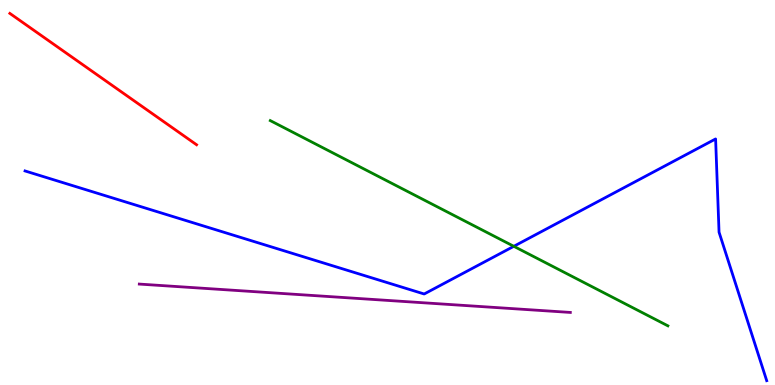[{'lines': ['blue', 'red'], 'intersections': []}, {'lines': ['green', 'red'], 'intersections': []}, {'lines': ['purple', 'red'], 'intersections': []}, {'lines': ['blue', 'green'], 'intersections': [{'x': 6.63, 'y': 3.6}]}, {'lines': ['blue', 'purple'], 'intersections': []}, {'lines': ['green', 'purple'], 'intersections': []}]